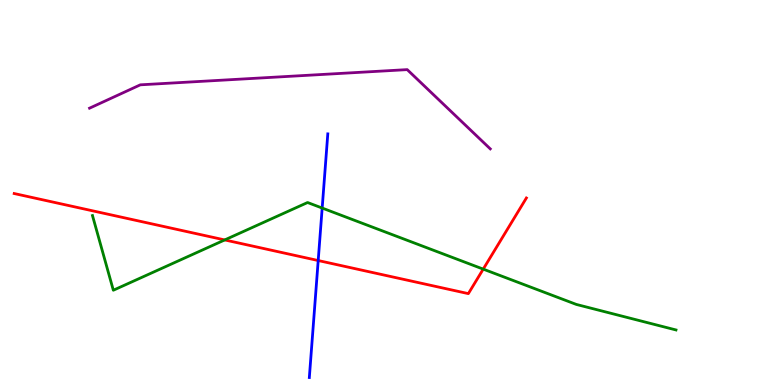[{'lines': ['blue', 'red'], 'intersections': [{'x': 4.11, 'y': 3.23}]}, {'lines': ['green', 'red'], 'intersections': [{'x': 2.9, 'y': 3.77}, {'x': 6.24, 'y': 3.01}]}, {'lines': ['purple', 'red'], 'intersections': []}, {'lines': ['blue', 'green'], 'intersections': [{'x': 4.16, 'y': 4.6}]}, {'lines': ['blue', 'purple'], 'intersections': []}, {'lines': ['green', 'purple'], 'intersections': []}]